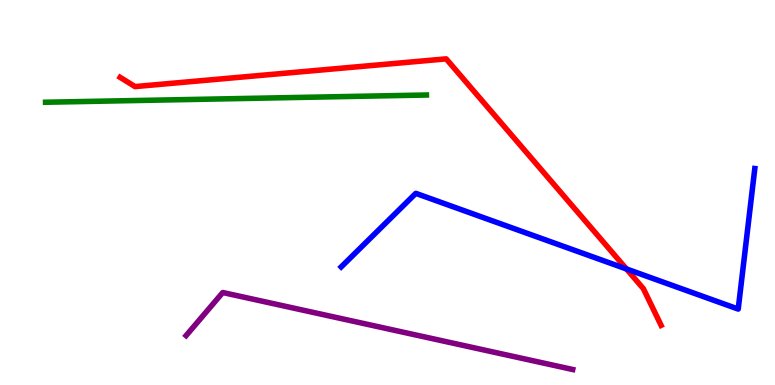[{'lines': ['blue', 'red'], 'intersections': [{'x': 8.08, 'y': 3.01}]}, {'lines': ['green', 'red'], 'intersections': []}, {'lines': ['purple', 'red'], 'intersections': []}, {'lines': ['blue', 'green'], 'intersections': []}, {'lines': ['blue', 'purple'], 'intersections': []}, {'lines': ['green', 'purple'], 'intersections': []}]